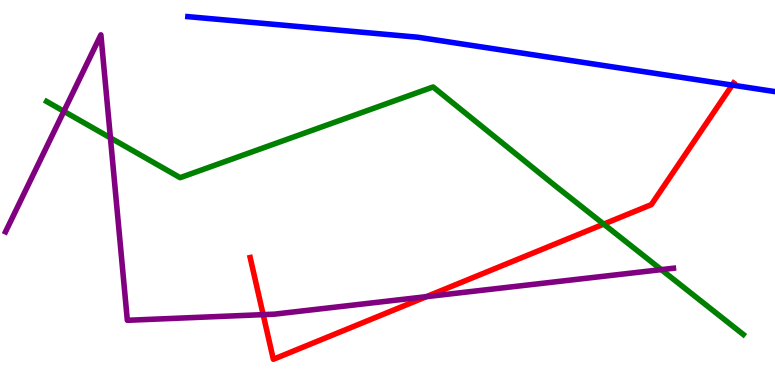[{'lines': ['blue', 'red'], 'intersections': [{'x': 9.45, 'y': 7.79}]}, {'lines': ['green', 'red'], 'intersections': [{'x': 7.79, 'y': 4.18}]}, {'lines': ['purple', 'red'], 'intersections': [{'x': 3.4, 'y': 1.83}, {'x': 5.5, 'y': 2.29}]}, {'lines': ['blue', 'green'], 'intersections': []}, {'lines': ['blue', 'purple'], 'intersections': []}, {'lines': ['green', 'purple'], 'intersections': [{'x': 0.824, 'y': 7.11}, {'x': 1.42, 'y': 6.42}, {'x': 8.53, 'y': 3.0}]}]